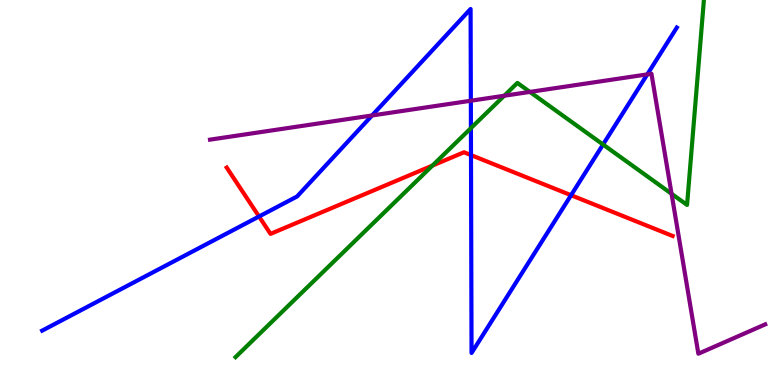[{'lines': ['blue', 'red'], 'intersections': [{'x': 3.34, 'y': 4.38}, {'x': 6.08, 'y': 5.97}, {'x': 7.37, 'y': 4.93}]}, {'lines': ['green', 'red'], 'intersections': [{'x': 5.58, 'y': 5.7}]}, {'lines': ['purple', 'red'], 'intersections': []}, {'lines': ['blue', 'green'], 'intersections': [{'x': 6.08, 'y': 6.67}, {'x': 7.78, 'y': 6.25}]}, {'lines': ['blue', 'purple'], 'intersections': [{'x': 4.8, 'y': 7.0}, {'x': 6.08, 'y': 7.38}, {'x': 8.35, 'y': 8.07}]}, {'lines': ['green', 'purple'], 'intersections': [{'x': 6.51, 'y': 7.51}, {'x': 6.84, 'y': 7.61}, {'x': 8.67, 'y': 4.97}]}]